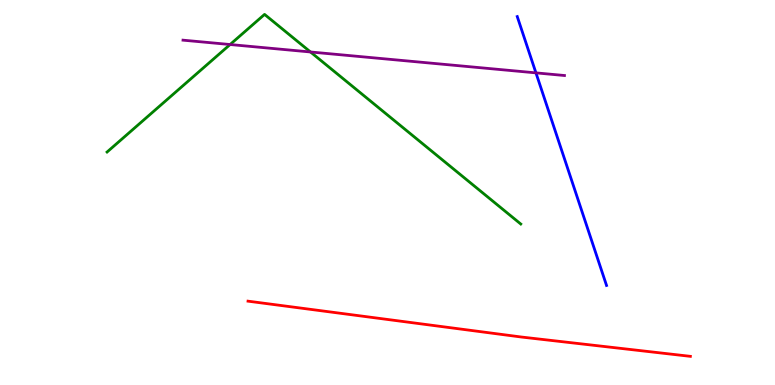[{'lines': ['blue', 'red'], 'intersections': []}, {'lines': ['green', 'red'], 'intersections': []}, {'lines': ['purple', 'red'], 'intersections': []}, {'lines': ['blue', 'green'], 'intersections': []}, {'lines': ['blue', 'purple'], 'intersections': [{'x': 6.92, 'y': 8.11}]}, {'lines': ['green', 'purple'], 'intersections': [{'x': 2.97, 'y': 8.84}, {'x': 4.01, 'y': 8.65}]}]